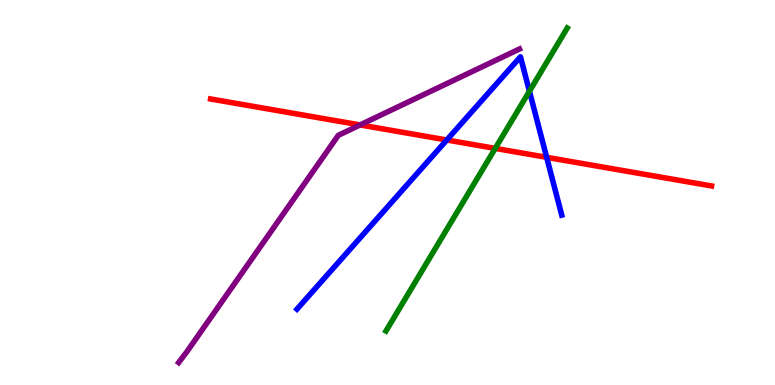[{'lines': ['blue', 'red'], 'intersections': [{'x': 5.77, 'y': 6.36}, {'x': 7.05, 'y': 5.91}]}, {'lines': ['green', 'red'], 'intersections': [{'x': 6.39, 'y': 6.15}]}, {'lines': ['purple', 'red'], 'intersections': [{'x': 4.65, 'y': 6.76}]}, {'lines': ['blue', 'green'], 'intersections': [{'x': 6.83, 'y': 7.63}]}, {'lines': ['blue', 'purple'], 'intersections': []}, {'lines': ['green', 'purple'], 'intersections': []}]